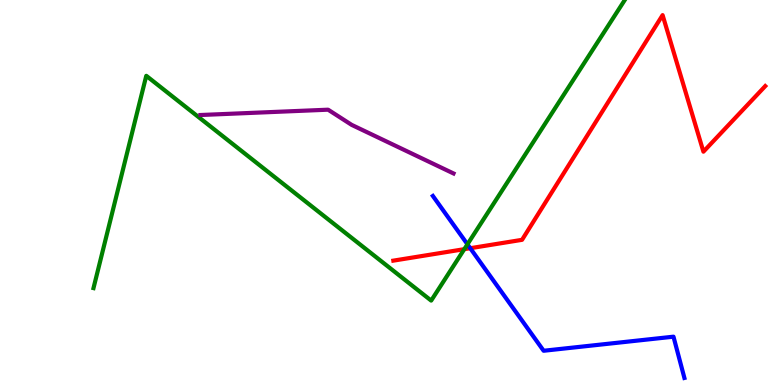[{'lines': ['blue', 'red'], 'intersections': [{'x': 6.07, 'y': 3.55}]}, {'lines': ['green', 'red'], 'intersections': [{'x': 5.99, 'y': 3.53}]}, {'lines': ['purple', 'red'], 'intersections': []}, {'lines': ['blue', 'green'], 'intersections': [{'x': 6.03, 'y': 3.65}]}, {'lines': ['blue', 'purple'], 'intersections': []}, {'lines': ['green', 'purple'], 'intersections': []}]